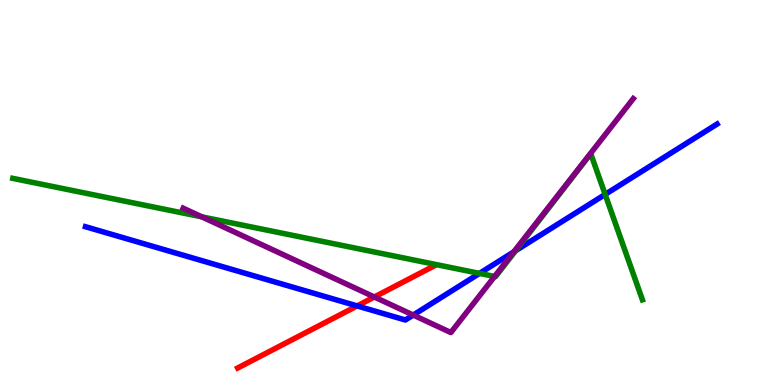[{'lines': ['blue', 'red'], 'intersections': [{'x': 4.61, 'y': 2.05}]}, {'lines': ['green', 'red'], 'intersections': []}, {'lines': ['purple', 'red'], 'intersections': [{'x': 4.83, 'y': 2.29}]}, {'lines': ['blue', 'green'], 'intersections': [{'x': 6.19, 'y': 2.9}, {'x': 6.65, 'y': 3.49}, {'x': 7.81, 'y': 4.95}]}, {'lines': ['blue', 'purple'], 'intersections': [{'x': 5.33, 'y': 1.82}, {'x': 6.63, 'y': 3.46}]}, {'lines': ['green', 'purple'], 'intersections': [{'x': 2.6, 'y': 4.37}, {'x': 6.38, 'y': 2.82}]}]